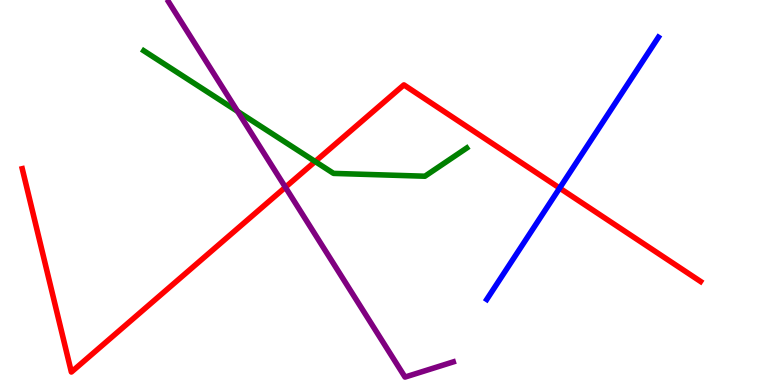[{'lines': ['blue', 'red'], 'intersections': [{'x': 7.22, 'y': 5.11}]}, {'lines': ['green', 'red'], 'intersections': [{'x': 4.07, 'y': 5.8}]}, {'lines': ['purple', 'red'], 'intersections': [{'x': 3.68, 'y': 5.14}]}, {'lines': ['blue', 'green'], 'intersections': []}, {'lines': ['blue', 'purple'], 'intersections': []}, {'lines': ['green', 'purple'], 'intersections': [{'x': 3.07, 'y': 7.11}]}]